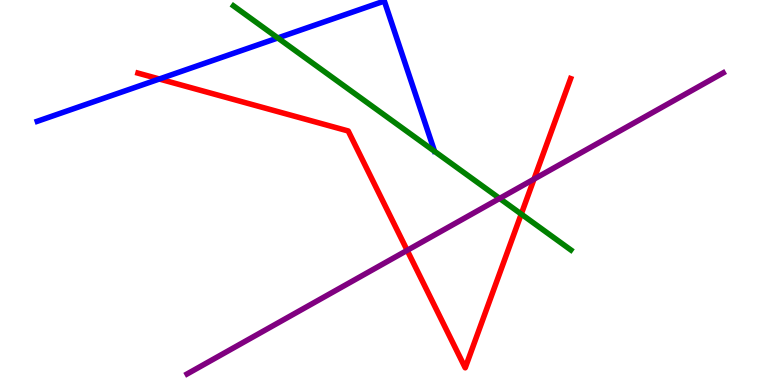[{'lines': ['blue', 'red'], 'intersections': [{'x': 2.06, 'y': 7.95}]}, {'lines': ['green', 'red'], 'intersections': [{'x': 6.73, 'y': 4.44}]}, {'lines': ['purple', 'red'], 'intersections': [{'x': 5.25, 'y': 3.5}, {'x': 6.89, 'y': 5.35}]}, {'lines': ['blue', 'green'], 'intersections': [{'x': 3.58, 'y': 9.01}]}, {'lines': ['blue', 'purple'], 'intersections': []}, {'lines': ['green', 'purple'], 'intersections': [{'x': 6.45, 'y': 4.85}]}]